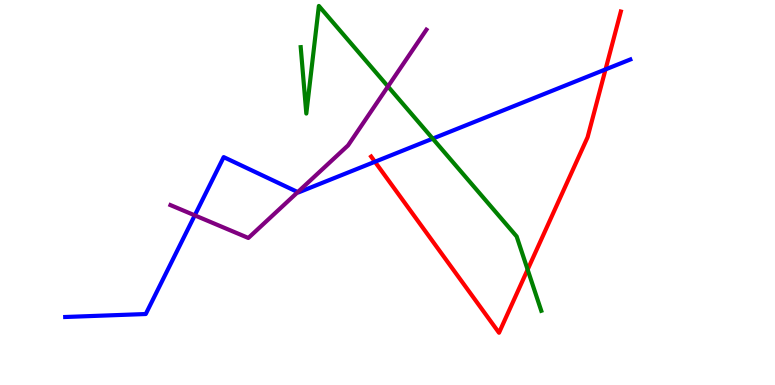[{'lines': ['blue', 'red'], 'intersections': [{'x': 4.84, 'y': 5.8}, {'x': 7.81, 'y': 8.2}]}, {'lines': ['green', 'red'], 'intersections': [{'x': 6.81, 'y': 3.0}]}, {'lines': ['purple', 'red'], 'intersections': []}, {'lines': ['blue', 'green'], 'intersections': [{'x': 5.58, 'y': 6.4}]}, {'lines': ['blue', 'purple'], 'intersections': [{'x': 2.51, 'y': 4.41}, {'x': 3.84, 'y': 5.01}]}, {'lines': ['green', 'purple'], 'intersections': [{'x': 5.01, 'y': 7.75}]}]